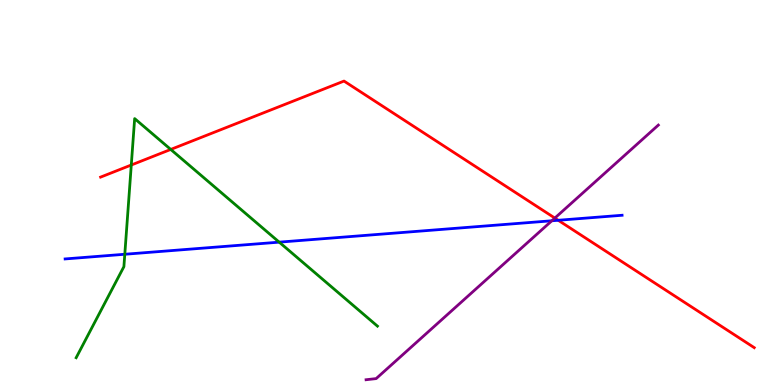[{'lines': ['blue', 'red'], 'intersections': [{'x': 7.2, 'y': 4.28}]}, {'lines': ['green', 'red'], 'intersections': [{'x': 1.69, 'y': 5.71}, {'x': 2.2, 'y': 6.12}]}, {'lines': ['purple', 'red'], 'intersections': [{'x': 7.16, 'y': 4.34}]}, {'lines': ['blue', 'green'], 'intersections': [{'x': 1.61, 'y': 3.4}, {'x': 3.6, 'y': 3.71}]}, {'lines': ['blue', 'purple'], 'intersections': [{'x': 7.12, 'y': 4.27}]}, {'lines': ['green', 'purple'], 'intersections': []}]